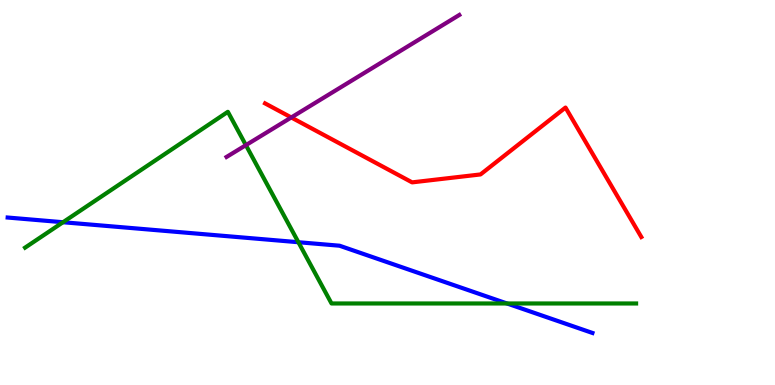[{'lines': ['blue', 'red'], 'intersections': []}, {'lines': ['green', 'red'], 'intersections': []}, {'lines': ['purple', 'red'], 'intersections': [{'x': 3.76, 'y': 6.95}]}, {'lines': ['blue', 'green'], 'intersections': [{'x': 0.813, 'y': 4.23}, {'x': 3.85, 'y': 3.71}, {'x': 6.54, 'y': 2.12}]}, {'lines': ['blue', 'purple'], 'intersections': []}, {'lines': ['green', 'purple'], 'intersections': [{'x': 3.17, 'y': 6.23}]}]